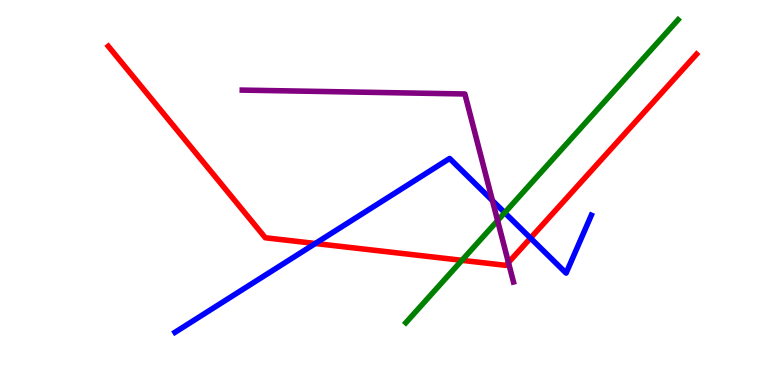[{'lines': ['blue', 'red'], 'intersections': [{'x': 4.07, 'y': 3.68}, {'x': 6.85, 'y': 3.82}]}, {'lines': ['green', 'red'], 'intersections': [{'x': 5.96, 'y': 3.24}]}, {'lines': ['purple', 'red'], 'intersections': [{'x': 6.56, 'y': 3.18}]}, {'lines': ['blue', 'green'], 'intersections': [{'x': 6.51, 'y': 4.48}]}, {'lines': ['blue', 'purple'], 'intersections': [{'x': 6.35, 'y': 4.79}]}, {'lines': ['green', 'purple'], 'intersections': [{'x': 6.42, 'y': 4.27}]}]